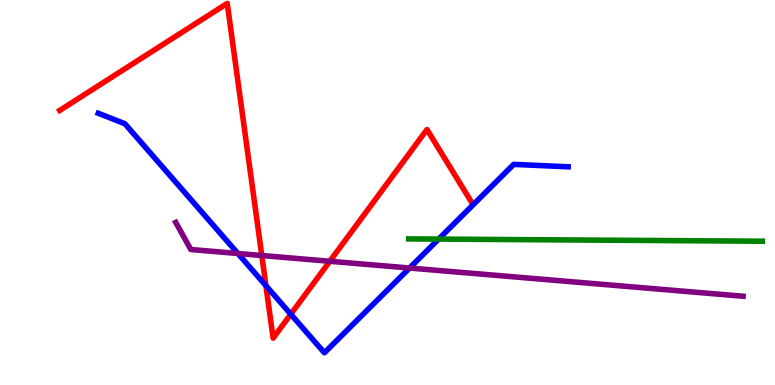[{'lines': ['blue', 'red'], 'intersections': [{'x': 3.43, 'y': 2.58}, {'x': 3.75, 'y': 1.84}]}, {'lines': ['green', 'red'], 'intersections': []}, {'lines': ['purple', 'red'], 'intersections': [{'x': 3.38, 'y': 3.36}, {'x': 4.26, 'y': 3.21}]}, {'lines': ['blue', 'green'], 'intersections': [{'x': 5.66, 'y': 3.79}]}, {'lines': ['blue', 'purple'], 'intersections': [{'x': 3.07, 'y': 3.42}, {'x': 5.28, 'y': 3.04}]}, {'lines': ['green', 'purple'], 'intersections': []}]